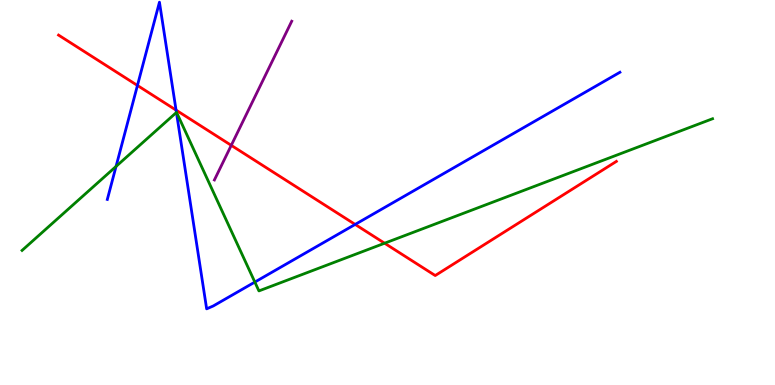[{'lines': ['blue', 'red'], 'intersections': [{'x': 1.77, 'y': 7.78}, {'x': 2.27, 'y': 7.14}, {'x': 4.58, 'y': 4.17}]}, {'lines': ['green', 'red'], 'intersections': [{'x': 4.96, 'y': 3.68}]}, {'lines': ['purple', 'red'], 'intersections': [{'x': 2.98, 'y': 6.22}]}, {'lines': ['blue', 'green'], 'intersections': [{'x': 1.5, 'y': 5.68}, {'x': 2.28, 'y': 7.08}, {'x': 3.29, 'y': 2.67}]}, {'lines': ['blue', 'purple'], 'intersections': []}, {'lines': ['green', 'purple'], 'intersections': []}]